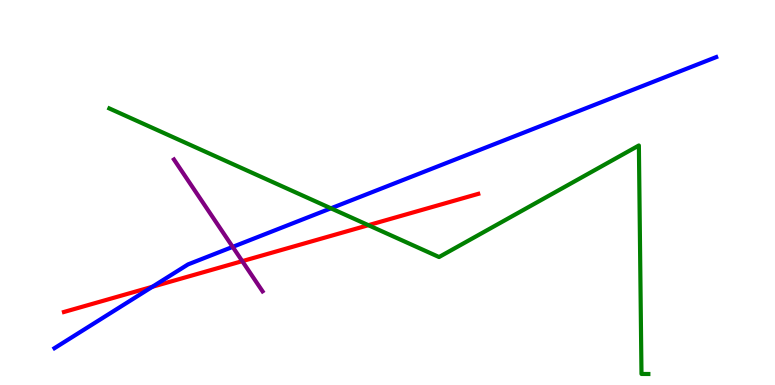[{'lines': ['blue', 'red'], 'intersections': [{'x': 1.97, 'y': 2.55}]}, {'lines': ['green', 'red'], 'intersections': [{'x': 4.75, 'y': 4.15}]}, {'lines': ['purple', 'red'], 'intersections': [{'x': 3.13, 'y': 3.22}]}, {'lines': ['blue', 'green'], 'intersections': [{'x': 4.27, 'y': 4.59}]}, {'lines': ['blue', 'purple'], 'intersections': [{'x': 3.0, 'y': 3.59}]}, {'lines': ['green', 'purple'], 'intersections': []}]